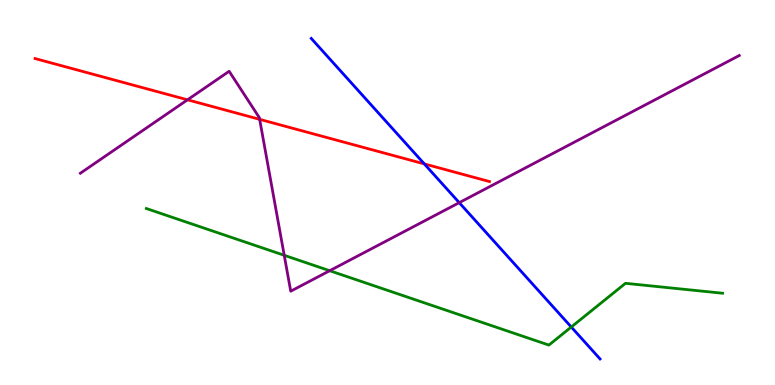[{'lines': ['blue', 'red'], 'intersections': [{'x': 5.48, 'y': 5.74}]}, {'lines': ['green', 'red'], 'intersections': []}, {'lines': ['purple', 'red'], 'intersections': [{'x': 2.42, 'y': 7.41}, {'x': 3.35, 'y': 6.9}]}, {'lines': ['blue', 'green'], 'intersections': [{'x': 7.37, 'y': 1.51}]}, {'lines': ['blue', 'purple'], 'intersections': [{'x': 5.93, 'y': 4.74}]}, {'lines': ['green', 'purple'], 'intersections': [{'x': 3.67, 'y': 3.37}, {'x': 4.25, 'y': 2.97}]}]